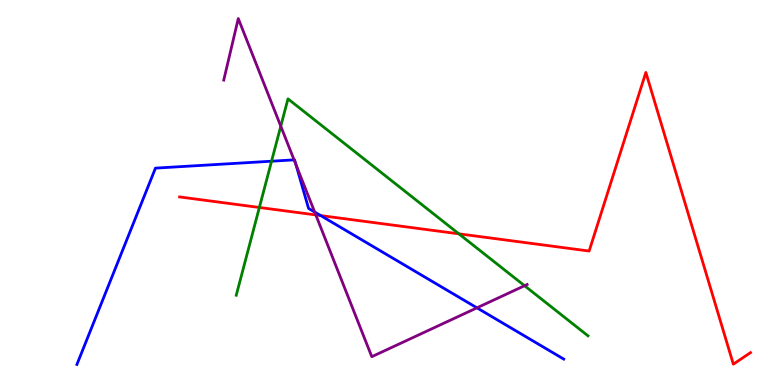[{'lines': ['blue', 'red'], 'intersections': [{'x': 4.14, 'y': 4.4}]}, {'lines': ['green', 'red'], 'intersections': [{'x': 3.35, 'y': 4.61}, {'x': 5.92, 'y': 3.93}]}, {'lines': ['purple', 'red'], 'intersections': [{'x': 4.07, 'y': 4.42}]}, {'lines': ['blue', 'green'], 'intersections': [{'x': 3.5, 'y': 5.81}]}, {'lines': ['blue', 'purple'], 'intersections': [{'x': 3.79, 'y': 5.85}, {'x': 3.82, 'y': 5.73}, {'x': 4.06, 'y': 4.49}, {'x': 6.15, 'y': 2.0}]}, {'lines': ['green', 'purple'], 'intersections': [{'x': 3.62, 'y': 6.72}, {'x': 6.77, 'y': 2.58}]}]